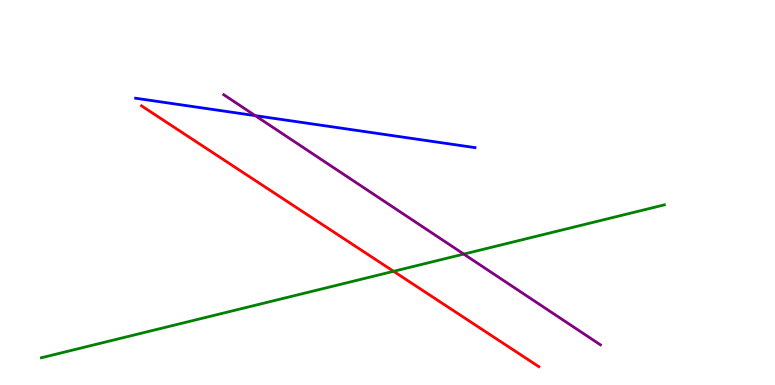[{'lines': ['blue', 'red'], 'intersections': []}, {'lines': ['green', 'red'], 'intersections': [{'x': 5.08, 'y': 2.95}]}, {'lines': ['purple', 'red'], 'intersections': []}, {'lines': ['blue', 'green'], 'intersections': []}, {'lines': ['blue', 'purple'], 'intersections': [{'x': 3.29, 'y': 7.0}]}, {'lines': ['green', 'purple'], 'intersections': [{'x': 5.98, 'y': 3.4}]}]